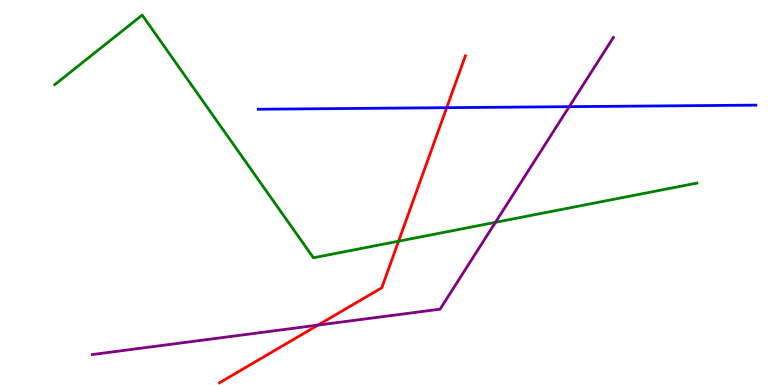[{'lines': ['blue', 'red'], 'intersections': [{'x': 5.76, 'y': 7.2}]}, {'lines': ['green', 'red'], 'intersections': [{'x': 5.14, 'y': 3.74}]}, {'lines': ['purple', 'red'], 'intersections': [{'x': 4.1, 'y': 1.56}]}, {'lines': ['blue', 'green'], 'intersections': []}, {'lines': ['blue', 'purple'], 'intersections': [{'x': 7.34, 'y': 7.23}]}, {'lines': ['green', 'purple'], 'intersections': [{'x': 6.39, 'y': 4.23}]}]